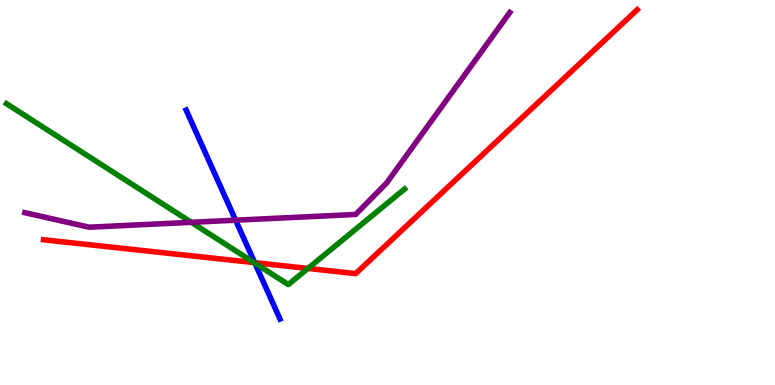[{'lines': ['blue', 'red'], 'intersections': [{'x': 3.29, 'y': 3.18}]}, {'lines': ['green', 'red'], 'intersections': [{'x': 3.28, 'y': 3.18}, {'x': 3.97, 'y': 3.03}]}, {'lines': ['purple', 'red'], 'intersections': []}, {'lines': ['blue', 'green'], 'intersections': [{'x': 3.29, 'y': 3.17}]}, {'lines': ['blue', 'purple'], 'intersections': [{'x': 3.04, 'y': 4.28}]}, {'lines': ['green', 'purple'], 'intersections': [{'x': 2.47, 'y': 4.23}]}]